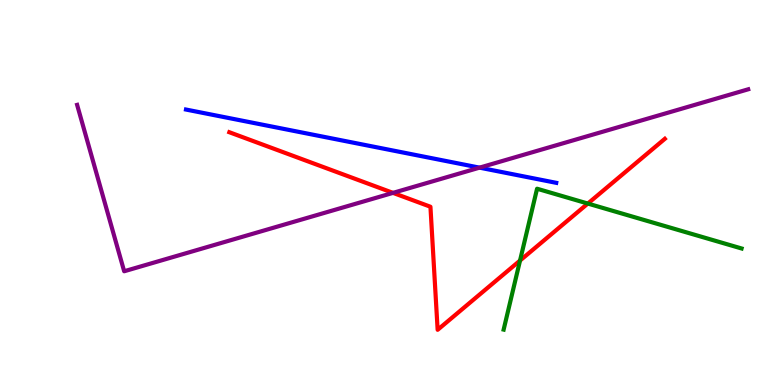[{'lines': ['blue', 'red'], 'intersections': []}, {'lines': ['green', 'red'], 'intersections': [{'x': 6.71, 'y': 3.23}, {'x': 7.58, 'y': 4.71}]}, {'lines': ['purple', 'red'], 'intersections': [{'x': 5.07, 'y': 4.99}]}, {'lines': ['blue', 'green'], 'intersections': []}, {'lines': ['blue', 'purple'], 'intersections': [{'x': 6.19, 'y': 5.65}]}, {'lines': ['green', 'purple'], 'intersections': []}]